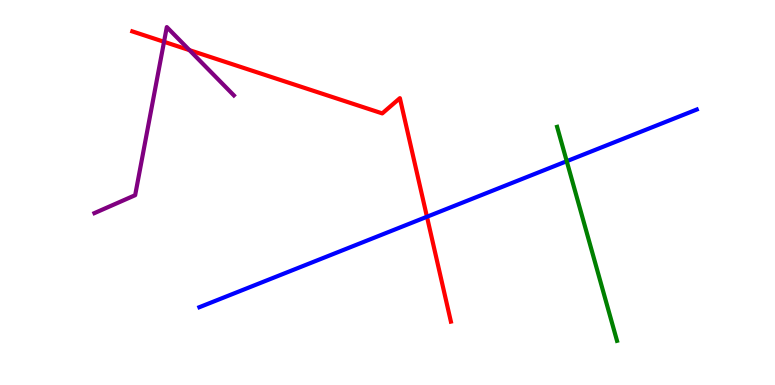[{'lines': ['blue', 'red'], 'intersections': [{'x': 5.51, 'y': 4.37}]}, {'lines': ['green', 'red'], 'intersections': []}, {'lines': ['purple', 'red'], 'intersections': [{'x': 2.12, 'y': 8.91}, {'x': 2.44, 'y': 8.7}]}, {'lines': ['blue', 'green'], 'intersections': [{'x': 7.31, 'y': 5.81}]}, {'lines': ['blue', 'purple'], 'intersections': []}, {'lines': ['green', 'purple'], 'intersections': []}]